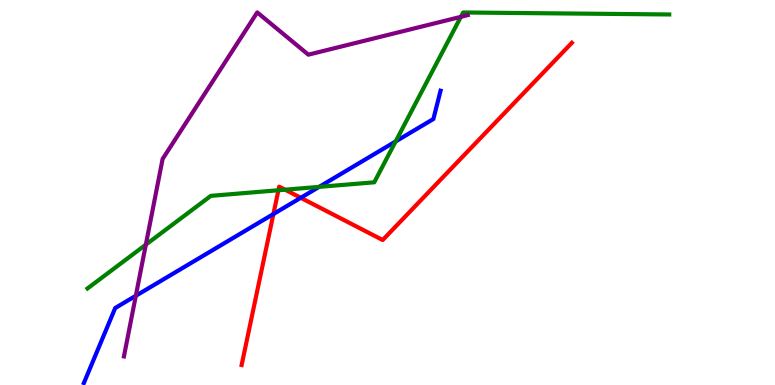[{'lines': ['blue', 'red'], 'intersections': [{'x': 3.53, 'y': 4.44}, {'x': 3.88, 'y': 4.86}]}, {'lines': ['green', 'red'], 'intersections': [{'x': 3.59, 'y': 5.06}, {'x': 3.68, 'y': 5.07}]}, {'lines': ['purple', 'red'], 'intersections': []}, {'lines': ['blue', 'green'], 'intersections': [{'x': 4.12, 'y': 5.15}, {'x': 5.1, 'y': 6.33}]}, {'lines': ['blue', 'purple'], 'intersections': [{'x': 1.75, 'y': 2.32}]}, {'lines': ['green', 'purple'], 'intersections': [{'x': 1.88, 'y': 3.65}, {'x': 5.95, 'y': 9.56}]}]